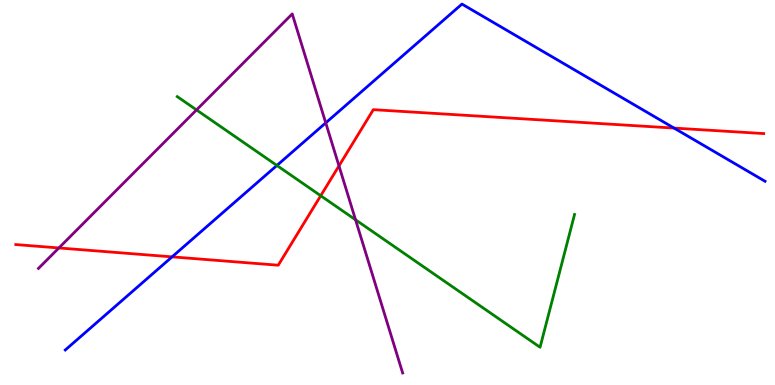[{'lines': ['blue', 'red'], 'intersections': [{'x': 2.22, 'y': 3.33}, {'x': 8.7, 'y': 6.67}]}, {'lines': ['green', 'red'], 'intersections': [{'x': 4.14, 'y': 4.92}]}, {'lines': ['purple', 'red'], 'intersections': [{'x': 0.76, 'y': 3.56}, {'x': 4.37, 'y': 5.69}]}, {'lines': ['blue', 'green'], 'intersections': [{'x': 3.57, 'y': 5.7}]}, {'lines': ['blue', 'purple'], 'intersections': [{'x': 4.2, 'y': 6.81}]}, {'lines': ['green', 'purple'], 'intersections': [{'x': 2.54, 'y': 7.14}, {'x': 4.59, 'y': 4.29}]}]